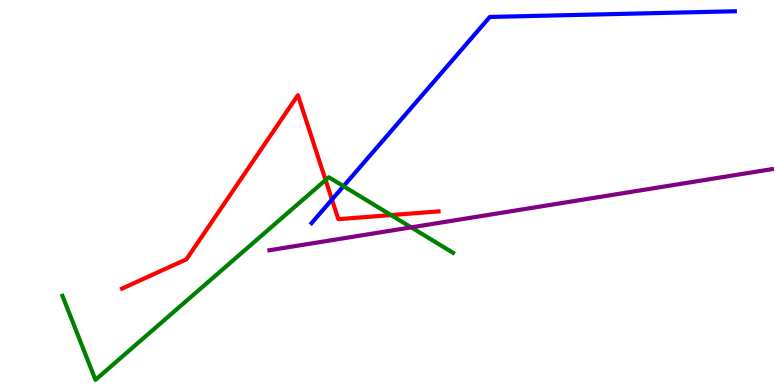[{'lines': ['blue', 'red'], 'intersections': [{'x': 4.28, 'y': 4.82}]}, {'lines': ['green', 'red'], 'intersections': [{'x': 4.2, 'y': 5.32}, {'x': 5.05, 'y': 4.41}]}, {'lines': ['purple', 'red'], 'intersections': []}, {'lines': ['blue', 'green'], 'intersections': [{'x': 4.43, 'y': 5.16}]}, {'lines': ['blue', 'purple'], 'intersections': []}, {'lines': ['green', 'purple'], 'intersections': [{'x': 5.31, 'y': 4.09}]}]